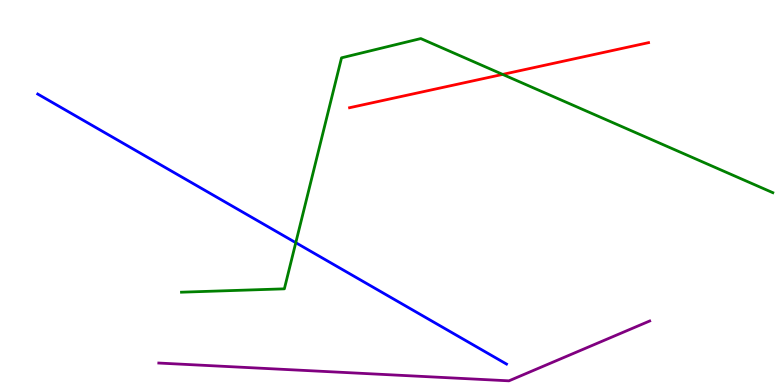[{'lines': ['blue', 'red'], 'intersections': []}, {'lines': ['green', 'red'], 'intersections': [{'x': 6.49, 'y': 8.07}]}, {'lines': ['purple', 'red'], 'intersections': []}, {'lines': ['blue', 'green'], 'intersections': [{'x': 3.82, 'y': 3.7}]}, {'lines': ['blue', 'purple'], 'intersections': []}, {'lines': ['green', 'purple'], 'intersections': []}]